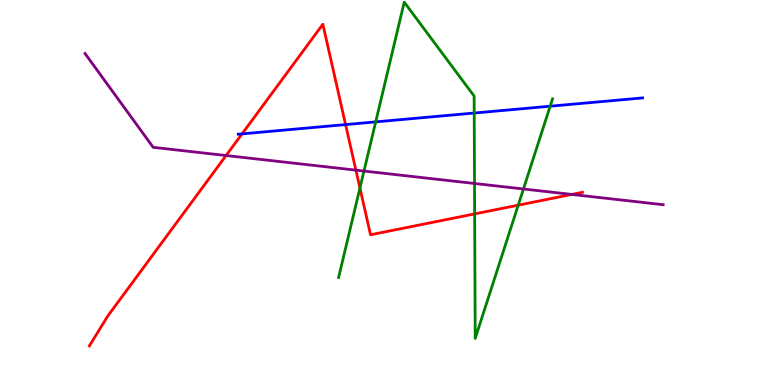[{'lines': ['blue', 'red'], 'intersections': [{'x': 3.12, 'y': 6.52}, {'x': 4.46, 'y': 6.76}]}, {'lines': ['green', 'red'], 'intersections': [{'x': 4.64, 'y': 5.12}, {'x': 6.12, 'y': 4.44}, {'x': 6.69, 'y': 4.67}]}, {'lines': ['purple', 'red'], 'intersections': [{'x': 2.92, 'y': 5.96}, {'x': 4.59, 'y': 5.58}, {'x': 7.38, 'y': 4.95}]}, {'lines': ['blue', 'green'], 'intersections': [{'x': 4.85, 'y': 6.83}, {'x': 6.12, 'y': 7.06}, {'x': 7.1, 'y': 7.24}]}, {'lines': ['blue', 'purple'], 'intersections': []}, {'lines': ['green', 'purple'], 'intersections': [{'x': 4.7, 'y': 5.56}, {'x': 6.12, 'y': 5.23}, {'x': 6.75, 'y': 5.09}]}]